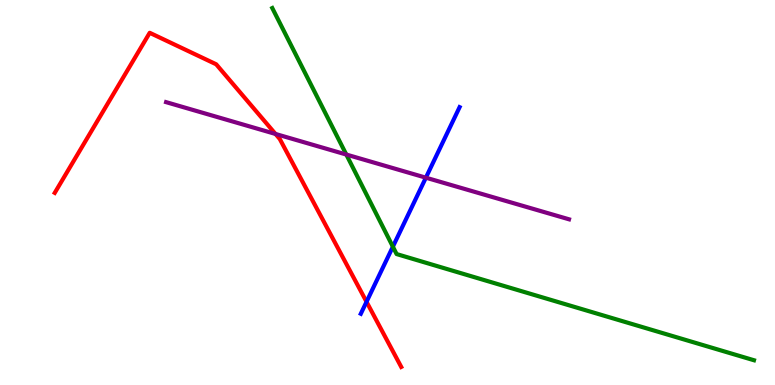[{'lines': ['blue', 'red'], 'intersections': [{'x': 4.73, 'y': 2.16}]}, {'lines': ['green', 'red'], 'intersections': []}, {'lines': ['purple', 'red'], 'intersections': [{'x': 3.55, 'y': 6.52}]}, {'lines': ['blue', 'green'], 'intersections': [{'x': 5.07, 'y': 3.59}]}, {'lines': ['blue', 'purple'], 'intersections': [{'x': 5.5, 'y': 5.38}]}, {'lines': ['green', 'purple'], 'intersections': [{'x': 4.47, 'y': 5.99}]}]